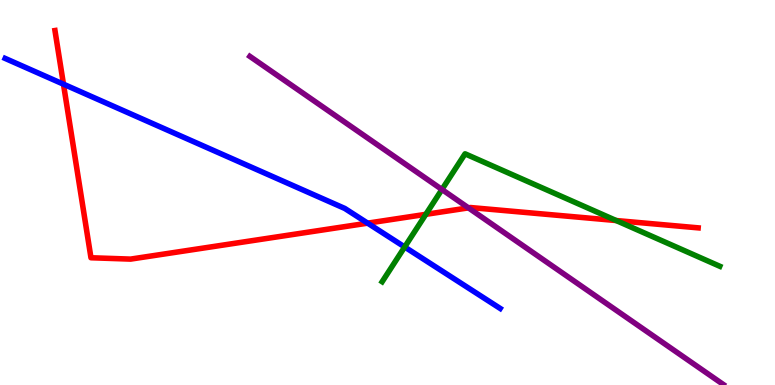[{'lines': ['blue', 'red'], 'intersections': [{'x': 0.819, 'y': 7.81}, {'x': 4.74, 'y': 4.2}]}, {'lines': ['green', 'red'], 'intersections': [{'x': 5.49, 'y': 4.43}, {'x': 7.95, 'y': 4.27}]}, {'lines': ['purple', 'red'], 'intersections': [{'x': 6.04, 'y': 4.6}]}, {'lines': ['blue', 'green'], 'intersections': [{'x': 5.22, 'y': 3.58}]}, {'lines': ['blue', 'purple'], 'intersections': []}, {'lines': ['green', 'purple'], 'intersections': [{'x': 5.7, 'y': 5.08}]}]